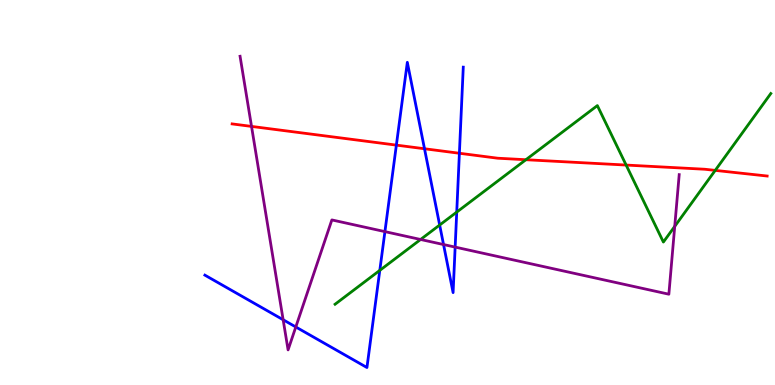[{'lines': ['blue', 'red'], 'intersections': [{'x': 5.11, 'y': 6.23}, {'x': 5.48, 'y': 6.14}, {'x': 5.93, 'y': 6.02}]}, {'lines': ['green', 'red'], 'intersections': [{'x': 6.79, 'y': 5.85}, {'x': 8.08, 'y': 5.71}, {'x': 9.23, 'y': 5.57}]}, {'lines': ['purple', 'red'], 'intersections': [{'x': 3.25, 'y': 6.72}]}, {'lines': ['blue', 'green'], 'intersections': [{'x': 4.9, 'y': 2.98}, {'x': 5.67, 'y': 4.16}, {'x': 5.89, 'y': 4.49}]}, {'lines': ['blue', 'purple'], 'intersections': [{'x': 3.65, 'y': 1.69}, {'x': 3.82, 'y': 1.51}, {'x': 4.97, 'y': 3.98}, {'x': 5.72, 'y': 3.65}, {'x': 5.87, 'y': 3.58}]}, {'lines': ['green', 'purple'], 'intersections': [{'x': 5.43, 'y': 3.78}, {'x': 8.71, 'y': 4.12}]}]